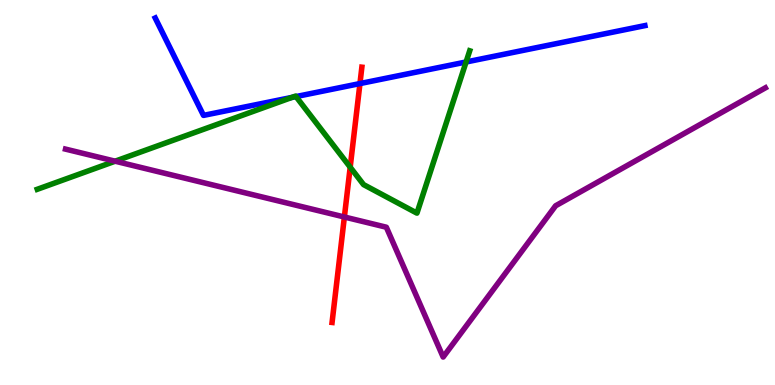[{'lines': ['blue', 'red'], 'intersections': [{'x': 4.64, 'y': 7.83}]}, {'lines': ['green', 'red'], 'intersections': [{'x': 4.52, 'y': 5.66}]}, {'lines': ['purple', 'red'], 'intersections': [{'x': 4.44, 'y': 4.36}]}, {'lines': ['blue', 'green'], 'intersections': [{'x': 3.77, 'y': 7.47}, {'x': 3.82, 'y': 7.49}, {'x': 6.01, 'y': 8.39}]}, {'lines': ['blue', 'purple'], 'intersections': []}, {'lines': ['green', 'purple'], 'intersections': [{'x': 1.49, 'y': 5.81}]}]